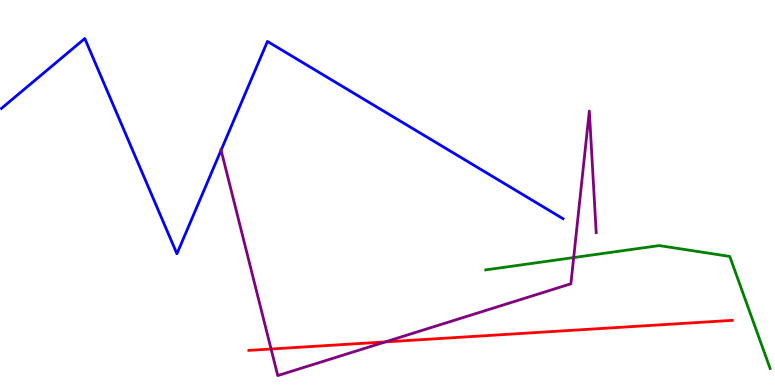[{'lines': ['blue', 'red'], 'intersections': []}, {'lines': ['green', 'red'], 'intersections': []}, {'lines': ['purple', 'red'], 'intersections': [{'x': 3.5, 'y': 0.935}, {'x': 4.97, 'y': 1.12}]}, {'lines': ['blue', 'green'], 'intersections': []}, {'lines': ['blue', 'purple'], 'intersections': [{'x': 2.85, 'y': 6.1}]}, {'lines': ['green', 'purple'], 'intersections': [{'x': 7.4, 'y': 3.31}]}]